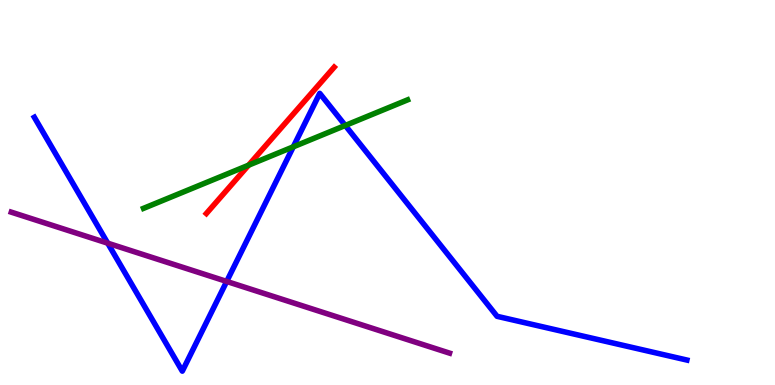[{'lines': ['blue', 'red'], 'intersections': []}, {'lines': ['green', 'red'], 'intersections': [{'x': 3.21, 'y': 5.71}]}, {'lines': ['purple', 'red'], 'intersections': []}, {'lines': ['blue', 'green'], 'intersections': [{'x': 3.78, 'y': 6.19}, {'x': 4.46, 'y': 6.74}]}, {'lines': ['blue', 'purple'], 'intersections': [{'x': 1.39, 'y': 3.68}, {'x': 2.93, 'y': 2.69}]}, {'lines': ['green', 'purple'], 'intersections': []}]